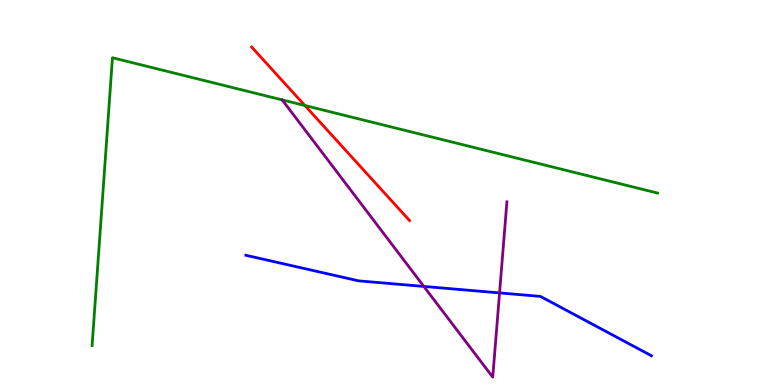[{'lines': ['blue', 'red'], 'intersections': []}, {'lines': ['green', 'red'], 'intersections': [{'x': 3.93, 'y': 7.26}]}, {'lines': ['purple', 'red'], 'intersections': []}, {'lines': ['blue', 'green'], 'intersections': []}, {'lines': ['blue', 'purple'], 'intersections': [{'x': 5.47, 'y': 2.56}, {'x': 6.45, 'y': 2.39}]}, {'lines': ['green', 'purple'], 'intersections': [{'x': 3.64, 'y': 7.41}]}]